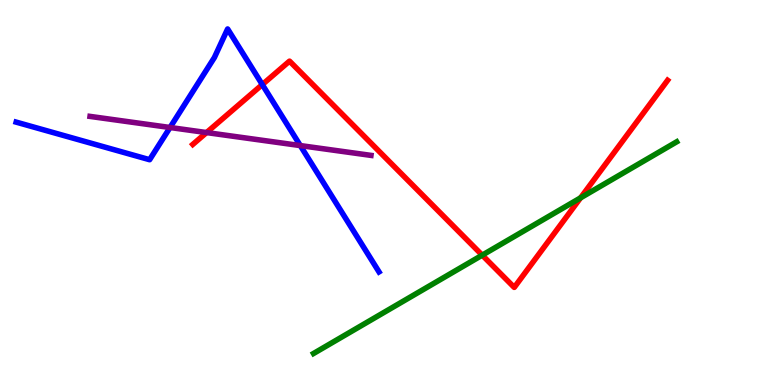[{'lines': ['blue', 'red'], 'intersections': [{'x': 3.38, 'y': 7.8}]}, {'lines': ['green', 'red'], 'intersections': [{'x': 6.22, 'y': 3.37}, {'x': 7.49, 'y': 4.86}]}, {'lines': ['purple', 'red'], 'intersections': [{'x': 2.67, 'y': 6.56}]}, {'lines': ['blue', 'green'], 'intersections': []}, {'lines': ['blue', 'purple'], 'intersections': [{'x': 2.19, 'y': 6.69}, {'x': 3.87, 'y': 6.22}]}, {'lines': ['green', 'purple'], 'intersections': []}]